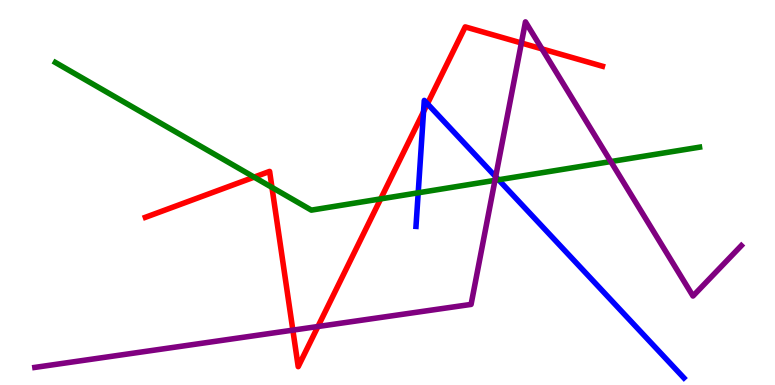[{'lines': ['blue', 'red'], 'intersections': [{'x': 5.47, 'y': 7.1}, {'x': 5.52, 'y': 7.31}]}, {'lines': ['green', 'red'], 'intersections': [{'x': 3.28, 'y': 5.4}, {'x': 3.51, 'y': 5.13}, {'x': 4.91, 'y': 4.83}]}, {'lines': ['purple', 'red'], 'intersections': [{'x': 3.78, 'y': 1.42}, {'x': 4.1, 'y': 1.52}, {'x': 6.73, 'y': 8.88}, {'x': 6.99, 'y': 8.73}]}, {'lines': ['blue', 'green'], 'intersections': [{'x': 5.4, 'y': 4.99}, {'x': 6.43, 'y': 5.33}]}, {'lines': ['blue', 'purple'], 'intersections': [{'x': 6.4, 'y': 5.41}]}, {'lines': ['green', 'purple'], 'intersections': [{'x': 6.39, 'y': 5.32}, {'x': 7.88, 'y': 5.8}]}]